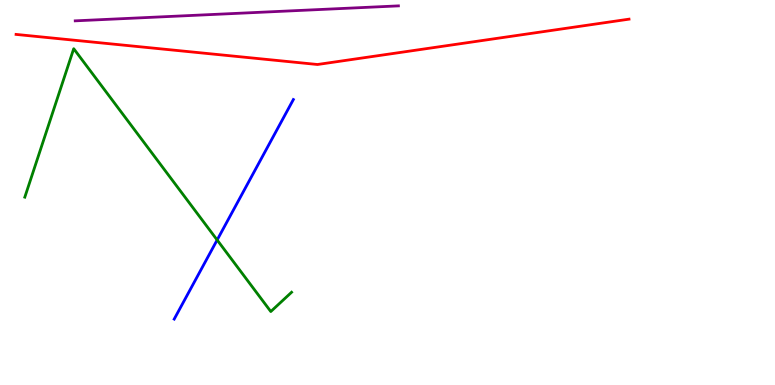[{'lines': ['blue', 'red'], 'intersections': []}, {'lines': ['green', 'red'], 'intersections': []}, {'lines': ['purple', 'red'], 'intersections': []}, {'lines': ['blue', 'green'], 'intersections': [{'x': 2.8, 'y': 3.77}]}, {'lines': ['blue', 'purple'], 'intersections': []}, {'lines': ['green', 'purple'], 'intersections': []}]